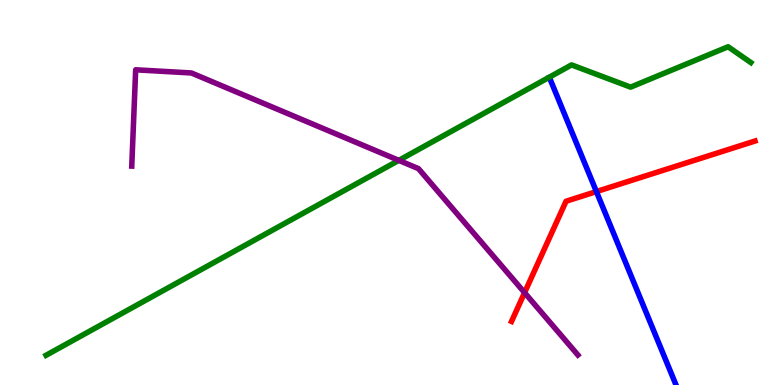[{'lines': ['blue', 'red'], 'intersections': [{'x': 7.7, 'y': 5.02}]}, {'lines': ['green', 'red'], 'intersections': []}, {'lines': ['purple', 'red'], 'intersections': [{'x': 6.77, 'y': 2.4}]}, {'lines': ['blue', 'green'], 'intersections': []}, {'lines': ['blue', 'purple'], 'intersections': []}, {'lines': ['green', 'purple'], 'intersections': [{'x': 5.15, 'y': 5.83}]}]